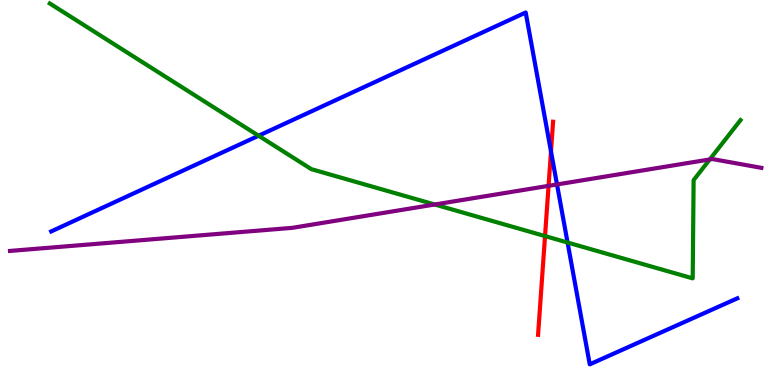[{'lines': ['blue', 'red'], 'intersections': [{'x': 7.11, 'y': 6.07}]}, {'lines': ['green', 'red'], 'intersections': [{'x': 7.03, 'y': 3.87}]}, {'lines': ['purple', 'red'], 'intersections': [{'x': 7.08, 'y': 5.17}]}, {'lines': ['blue', 'green'], 'intersections': [{'x': 3.34, 'y': 6.47}, {'x': 7.32, 'y': 3.7}]}, {'lines': ['blue', 'purple'], 'intersections': [{'x': 7.19, 'y': 5.21}]}, {'lines': ['green', 'purple'], 'intersections': [{'x': 5.61, 'y': 4.69}, {'x': 9.16, 'y': 5.86}]}]